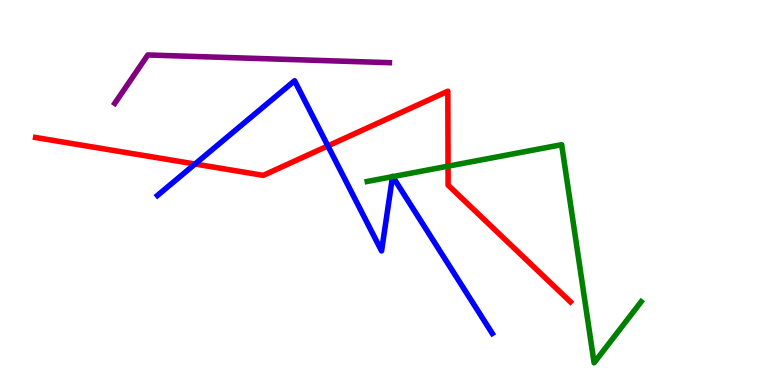[{'lines': ['blue', 'red'], 'intersections': [{'x': 2.52, 'y': 5.74}, {'x': 4.23, 'y': 6.21}]}, {'lines': ['green', 'red'], 'intersections': [{'x': 5.78, 'y': 5.68}]}, {'lines': ['purple', 'red'], 'intersections': []}, {'lines': ['blue', 'green'], 'intersections': [{'x': 5.07, 'y': 5.41}, {'x': 5.07, 'y': 5.41}]}, {'lines': ['blue', 'purple'], 'intersections': []}, {'lines': ['green', 'purple'], 'intersections': []}]